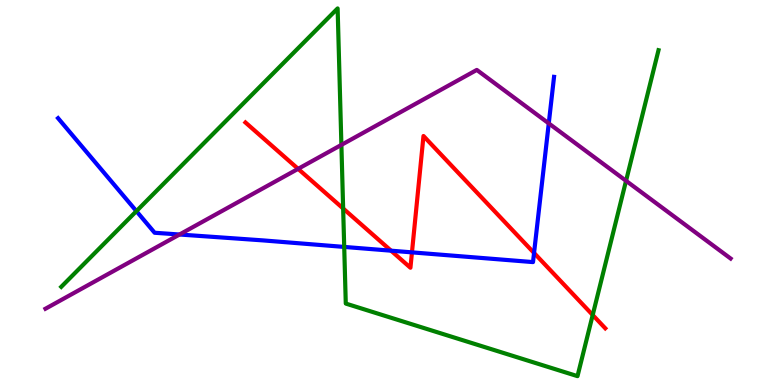[{'lines': ['blue', 'red'], 'intersections': [{'x': 5.05, 'y': 3.49}, {'x': 5.32, 'y': 3.45}, {'x': 6.89, 'y': 3.43}]}, {'lines': ['green', 'red'], 'intersections': [{'x': 4.43, 'y': 4.58}, {'x': 7.65, 'y': 1.82}]}, {'lines': ['purple', 'red'], 'intersections': [{'x': 3.85, 'y': 5.61}]}, {'lines': ['blue', 'green'], 'intersections': [{'x': 1.76, 'y': 4.52}, {'x': 4.44, 'y': 3.59}]}, {'lines': ['blue', 'purple'], 'intersections': [{'x': 2.32, 'y': 3.91}, {'x': 7.08, 'y': 6.8}]}, {'lines': ['green', 'purple'], 'intersections': [{'x': 4.41, 'y': 6.24}, {'x': 8.08, 'y': 5.3}]}]